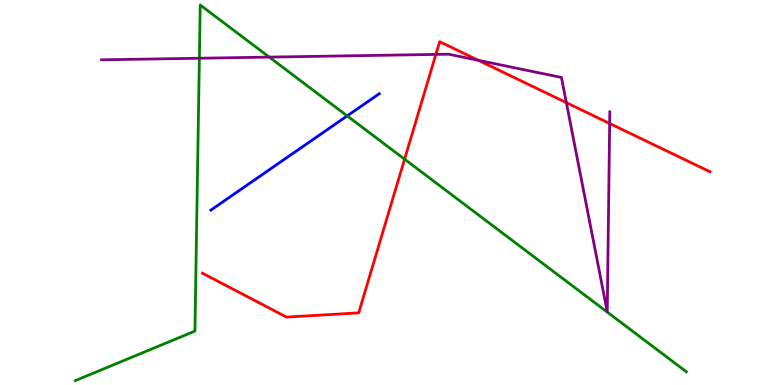[{'lines': ['blue', 'red'], 'intersections': []}, {'lines': ['green', 'red'], 'intersections': [{'x': 5.22, 'y': 5.87}]}, {'lines': ['purple', 'red'], 'intersections': [{'x': 5.62, 'y': 8.59}, {'x': 6.17, 'y': 8.43}, {'x': 7.31, 'y': 7.33}, {'x': 7.87, 'y': 6.79}]}, {'lines': ['blue', 'green'], 'intersections': [{'x': 4.48, 'y': 6.99}]}, {'lines': ['blue', 'purple'], 'intersections': []}, {'lines': ['green', 'purple'], 'intersections': [{'x': 2.57, 'y': 8.49}, {'x': 3.47, 'y': 8.52}]}]